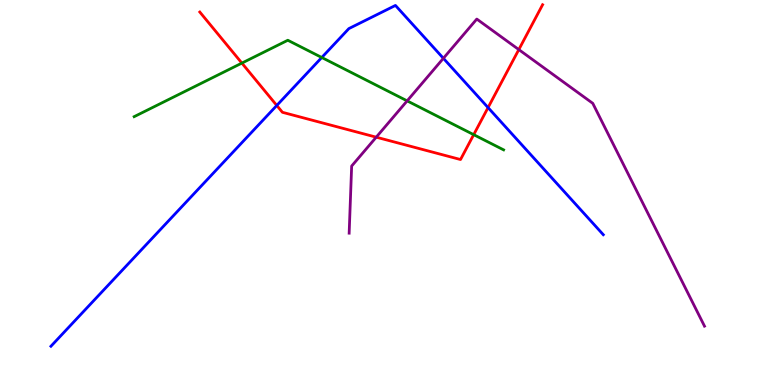[{'lines': ['blue', 'red'], 'intersections': [{'x': 3.57, 'y': 7.26}, {'x': 6.3, 'y': 7.21}]}, {'lines': ['green', 'red'], 'intersections': [{'x': 3.12, 'y': 8.36}, {'x': 6.11, 'y': 6.5}]}, {'lines': ['purple', 'red'], 'intersections': [{'x': 4.85, 'y': 6.44}, {'x': 6.69, 'y': 8.71}]}, {'lines': ['blue', 'green'], 'intersections': [{'x': 4.15, 'y': 8.51}]}, {'lines': ['blue', 'purple'], 'intersections': [{'x': 5.72, 'y': 8.49}]}, {'lines': ['green', 'purple'], 'intersections': [{'x': 5.25, 'y': 7.38}]}]